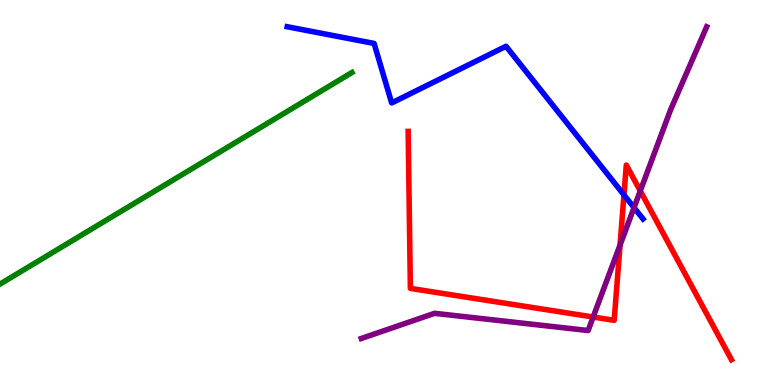[{'lines': ['blue', 'red'], 'intersections': [{'x': 8.05, 'y': 4.94}]}, {'lines': ['green', 'red'], 'intersections': []}, {'lines': ['purple', 'red'], 'intersections': [{'x': 7.65, 'y': 1.77}, {'x': 8.0, 'y': 3.63}, {'x': 8.26, 'y': 5.04}]}, {'lines': ['blue', 'green'], 'intersections': []}, {'lines': ['blue', 'purple'], 'intersections': [{'x': 8.18, 'y': 4.61}]}, {'lines': ['green', 'purple'], 'intersections': []}]